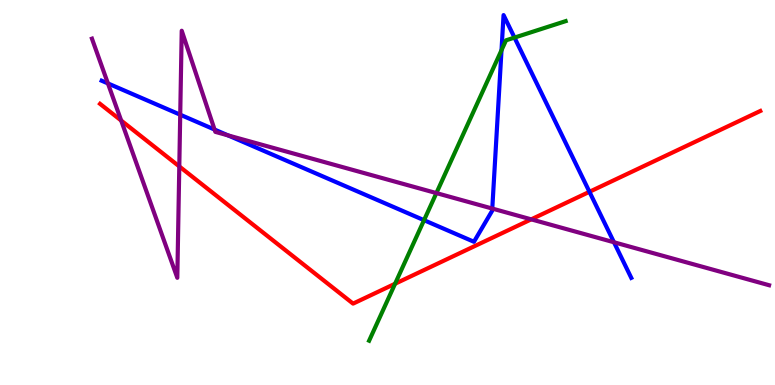[{'lines': ['blue', 'red'], 'intersections': [{'x': 7.61, 'y': 5.02}]}, {'lines': ['green', 'red'], 'intersections': [{'x': 5.1, 'y': 2.63}]}, {'lines': ['purple', 'red'], 'intersections': [{'x': 1.56, 'y': 6.87}, {'x': 2.31, 'y': 5.68}, {'x': 6.85, 'y': 4.3}]}, {'lines': ['blue', 'green'], 'intersections': [{'x': 5.47, 'y': 4.28}, {'x': 6.47, 'y': 8.7}, {'x': 6.64, 'y': 9.02}]}, {'lines': ['blue', 'purple'], 'intersections': [{'x': 1.39, 'y': 7.83}, {'x': 2.33, 'y': 7.02}, {'x': 2.77, 'y': 6.63}, {'x': 2.94, 'y': 6.48}, {'x': 6.35, 'y': 4.58}, {'x': 7.92, 'y': 3.71}]}, {'lines': ['green', 'purple'], 'intersections': [{'x': 5.63, 'y': 4.98}]}]